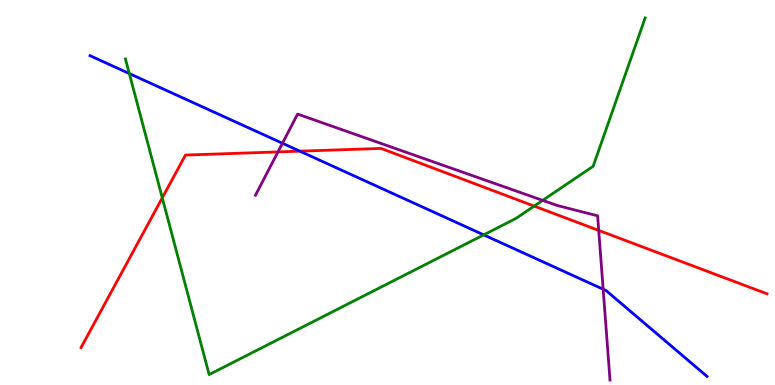[{'lines': ['blue', 'red'], 'intersections': [{'x': 3.87, 'y': 6.07}]}, {'lines': ['green', 'red'], 'intersections': [{'x': 2.09, 'y': 4.86}, {'x': 6.89, 'y': 4.65}]}, {'lines': ['purple', 'red'], 'intersections': [{'x': 3.59, 'y': 6.05}, {'x': 7.73, 'y': 4.02}]}, {'lines': ['blue', 'green'], 'intersections': [{'x': 1.67, 'y': 8.09}, {'x': 6.24, 'y': 3.9}]}, {'lines': ['blue', 'purple'], 'intersections': [{'x': 3.64, 'y': 6.28}, {'x': 7.78, 'y': 2.49}]}, {'lines': ['green', 'purple'], 'intersections': [{'x': 7.0, 'y': 4.8}]}]